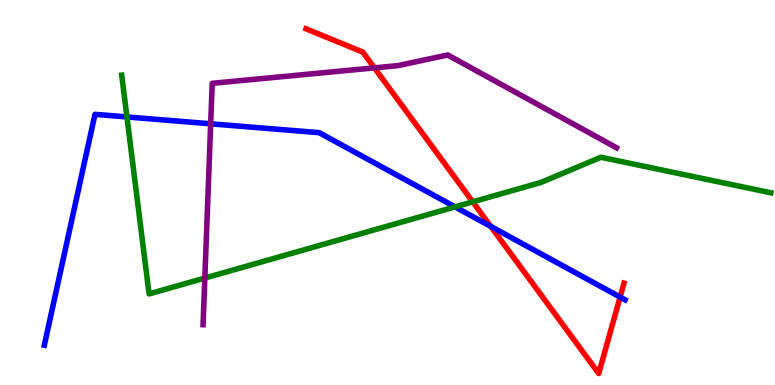[{'lines': ['blue', 'red'], 'intersections': [{'x': 6.33, 'y': 4.12}, {'x': 8.0, 'y': 2.28}]}, {'lines': ['green', 'red'], 'intersections': [{'x': 6.1, 'y': 4.76}]}, {'lines': ['purple', 'red'], 'intersections': [{'x': 4.83, 'y': 8.24}]}, {'lines': ['blue', 'green'], 'intersections': [{'x': 1.64, 'y': 6.96}, {'x': 5.87, 'y': 4.63}]}, {'lines': ['blue', 'purple'], 'intersections': [{'x': 2.72, 'y': 6.78}]}, {'lines': ['green', 'purple'], 'intersections': [{'x': 2.64, 'y': 2.78}]}]